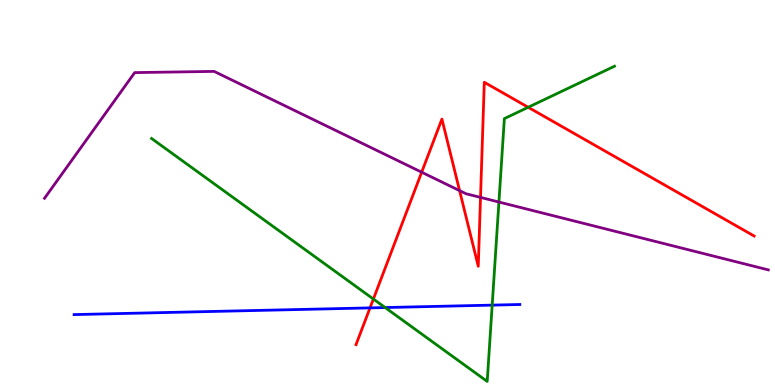[{'lines': ['blue', 'red'], 'intersections': [{'x': 4.77, 'y': 2.0}]}, {'lines': ['green', 'red'], 'intersections': [{'x': 4.82, 'y': 2.23}, {'x': 6.82, 'y': 7.21}]}, {'lines': ['purple', 'red'], 'intersections': [{'x': 5.44, 'y': 5.53}, {'x': 5.93, 'y': 5.05}, {'x': 6.2, 'y': 4.87}]}, {'lines': ['blue', 'green'], 'intersections': [{'x': 4.97, 'y': 2.01}, {'x': 6.35, 'y': 2.07}]}, {'lines': ['blue', 'purple'], 'intersections': []}, {'lines': ['green', 'purple'], 'intersections': [{'x': 6.44, 'y': 4.75}]}]